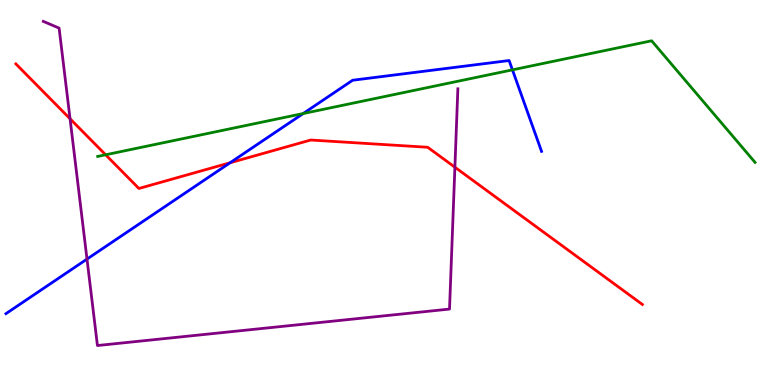[{'lines': ['blue', 'red'], 'intersections': [{'x': 2.97, 'y': 5.77}]}, {'lines': ['green', 'red'], 'intersections': [{'x': 1.36, 'y': 5.98}]}, {'lines': ['purple', 'red'], 'intersections': [{'x': 0.904, 'y': 6.92}, {'x': 5.87, 'y': 5.66}]}, {'lines': ['blue', 'green'], 'intersections': [{'x': 3.91, 'y': 7.05}, {'x': 6.61, 'y': 8.19}]}, {'lines': ['blue', 'purple'], 'intersections': [{'x': 1.12, 'y': 3.27}]}, {'lines': ['green', 'purple'], 'intersections': []}]